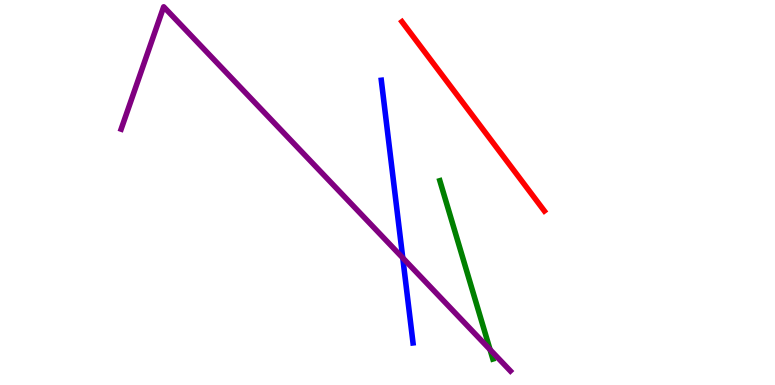[{'lines': ['blue', 'red'], 'intersections': []}, {'lines': ['green', 'red'], 'intersections': []}, {'lines': ['purple', 'red'], 'intersections': []}, {'lines': ['blue', 'green'], 'intersections': []}, {'lines': ['blue', 'purple'], 'intersections': [{'x': 5.2, 'y': 3.3}]}, {'lines': ['green', 'purple'], 'intersections': [{'x': 6.32, 'y': 0.92}]}]